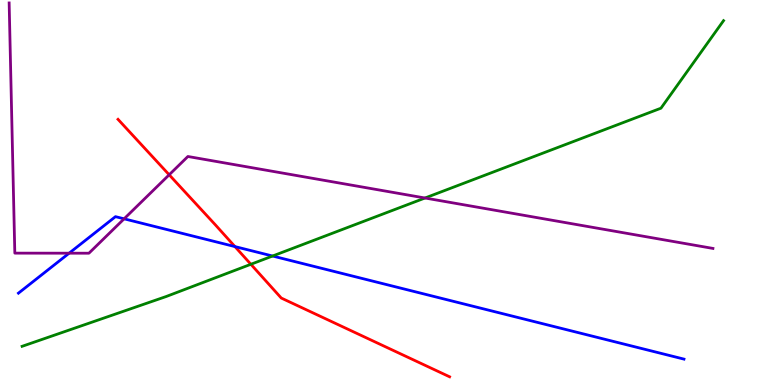[{'lines': ['blue', 'red'], 'intersections': [{'x': 3.03, 'y': 3.6}]}, {'lines': ['green', 'red'], 'intersections': [{'x': 3.24, 'y': 3.14}]}, {'lines': ['purple', 'red'], 'intersections': [{'x': 2.18, 'y': 5.46}]}, {'lines': ['blue', 'green'], 'intersections': [{'x': 3.52, 'y': 3.35}]}, {'lines': ['blue', 'purple'], 'intersections': [{'x': 0.892, 'y': 3.42}, {'x': 1.6, 'y': 4.32}]}, {'lines': ['green', 'purple'], 'intersections': [{'x': 5.48, 'y': 4.86}]}]